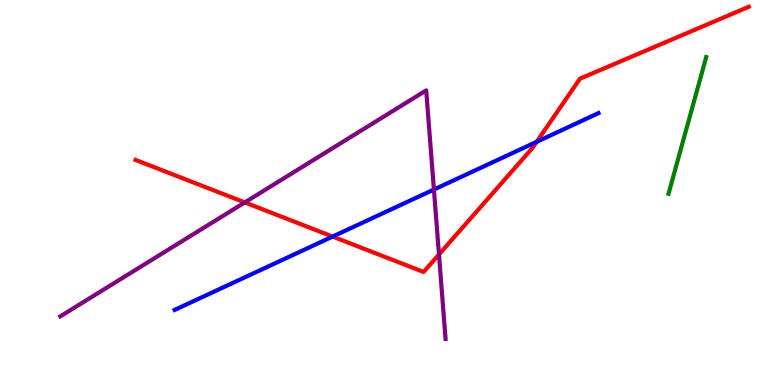[{'lines': ['blue', 'red'], 'intersections': [{'x': 4.29, 'y': 3.86}, {'x': 6.92, 'y': 6.32}]}, {'lines': ['green', 'red'], 'intersections': []}, {'lines': ['purple', 'red'], 'intersections': [{'x': 3.16, 'y': 4.74}, {'x': 5.66, 'y': 3.39}]}, {'lines': ['blue', 'green'], 'intersections': []}, {'lines': ['blue', 'purple'], 'intersections': [{'x': 5.6, 'y': 5.08}]}, {'lines': ['green', 'purple'], 'intersections': []}]